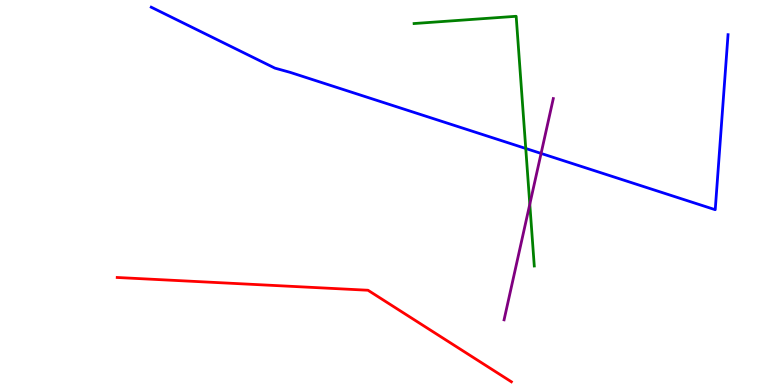[{'lines': ['blue', 'red'], 'intersections': []}, {'lines': ['green', 'red'], 'intersections': []}, {'lines': ['purple', 'red'], 'intersections': []}, {'lines': ['blue', 'green'], 'intersections': [{'x': 6.78, 'y': 6.14}]}, {'lines': ['blue', 'purple'], 'intersections': [{'x': 6.98, 'y': 6.01}]}, {'lines': ['green', 'purple'], 'intersections': [{'x': 6.84, 'y': 4.7}]}]